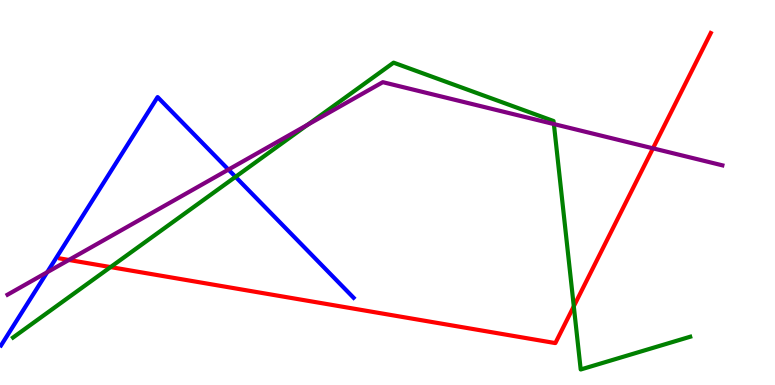[{'lines': ['blue', 'red'], 'intersections': []}, {'lines': ['green', 'red'], 'intersections': [{'x': 1.43, 'y': 3.06}, {'x': 7.4, 'y': 2.04}]}, {'lines': ['purple', 'red'], 'intersections': [{'x': 0.889, 'y': 3.25}, {'x': 8.43, 'y': 6.15}]}, {'lines': ['blue', 'green'], 'intersections': [{'x': 3.04, 'y': 5.41}]}, {'lines': ['blue', 'purple'], 'intersections': [{'x': 0.609, 'y': 2.93}, {'x': 2.95, 'y': 5.59}]}, {'lines': ['green', 'purple'], 'intersections': [{'x': 3.97, 'y': 6.76}, {'x': 7.15, 'y': 6.78}]}]